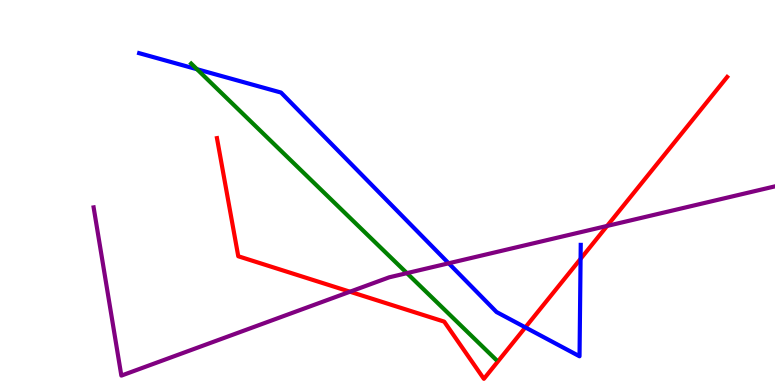[{'lines': ['blue', 'red'], 'intersections': [{'x': 6.78, 'y': 1.5}, {'x': 7.49, 'y': 3.28}]}, {'lines': ['green', 'red'], 'intersections': []}, {'lines': ['purple', 'red'], 'intersections': [{'x': 4.52, 'y': 2.42}, {'x': 7.83, 'y': 4.13}]}, {'lines': ['blue', 'green'], 'intersections': [{'x': 2.54, 'y': 8.2}]}, {'lines': ['blue', 'purple'], 'intersections': [{'x': 5.79, 'y': 3.16}]}, {'lines': ['green', 'purple'], 'intersections': [{'x': 5.25, 'y': 2.91}]}]